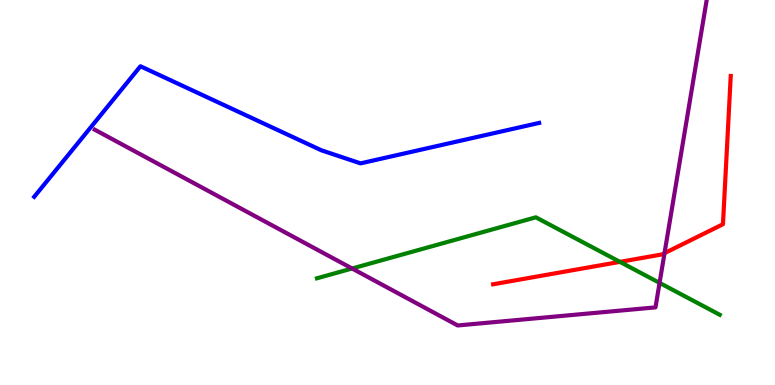[{'lines': ['blue', 'red'], 'intersections': []}, {'lines': ['green', 'red'], 'intersections': [{'x': 8.0, 'y': 3.2}]}, {'lines': ['purple', 'red'], 'intersections': [{'x': 8.57, 'y': 3.42}]}, {'lines': ['blue', 'green'], 'intersections': []}, {'lines': ['blue', 'purple'], 'intersections': []}, {'lines': ['green', 'purple'], 'intersections': [{'x': 4.54, 'y': 3.03}, {'x': 8.51, 'y': 2.65}]}]